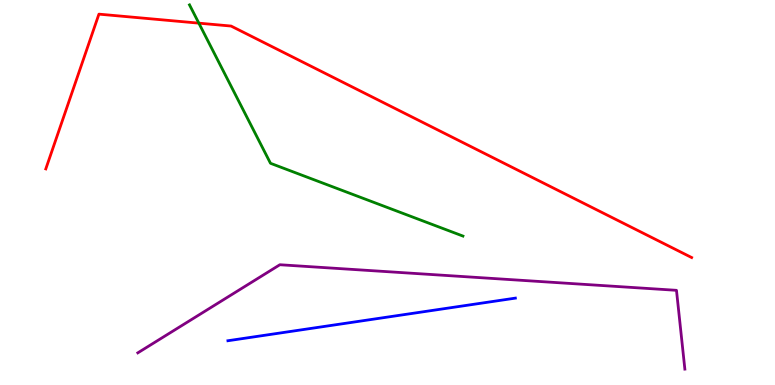[{'lines': ['blue', 'red'], 'intersections': []}, {'lines': ['green', 'red'], 'intersections': [{'x': 2.57, 'y': 9.4}]}, {'lines': ['purple', 'red'], 'intersections': []}, {'lines': ['blue', 'green'], 'intersections': []}, {'lines': ['blue', 'purple'], 'intersections': []}, {'lines': ['green', 'purple'], 'intersections': []}]